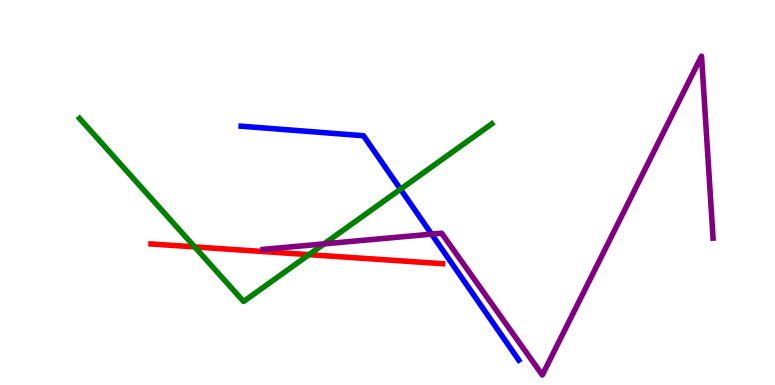[{'lines': ['blue', 'red'], 'intersections': []}, {'lines': ['green', 'red'], 'intersections': [{'x': 2.51, 'y': 3.59}, {'x': 3.99, 'y': 3.39}]}, {'lines': ['purple', 'red'], 'intersections': []}, {'lines': ['blue', 'green'], 'intersections': [{'x': 5.17, 'y': 5.09}]}, {'lines': ['blue', 'purple'], 'intersections': [{'x': 5.57, 'y': 3.92}]}, {'lines': ['green', 'purple'], 'intersections': [{'x': 4.18, 'y': 3.67}]}]